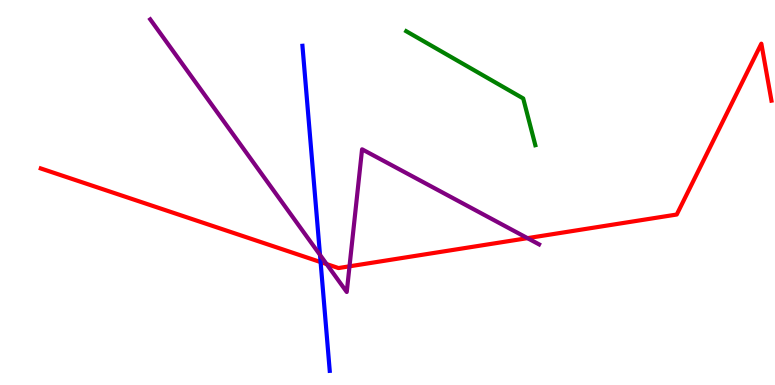[{'lines': ['blue', 'red'], 'intersections': [{'x': 4.14, 'y': 3.19}]}, {'lines': ['green', 'red'], 'intersections': []}, {'lines': ['purple', 'red'], 'intersections': [{'x': 4.21, 'y': 3.14}, {'x': 4.51, 'y': 3.08}, {'x': 6.81, 'y': 3.81}]}, {'lines': ['blue', 'green'], 'intersections': []}, {'lines': ['blue', 'purple'], 'intersections': [{'x': 4.13, 'y': 3.38}]}, {'lines': ['green', 'purple'], 'intersections': []}]